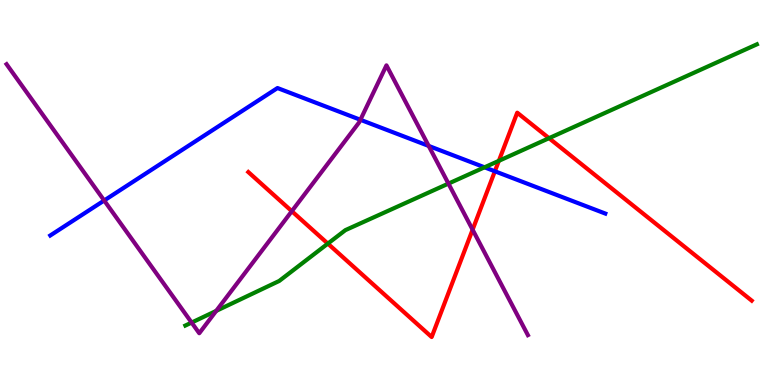[{'lines': ['blue', 'red'], 'intersections': [{'x': 6.39, 'y': 5.55}]}, {'lines': ['green', 'red'], 'intersections': [{'x': 4.23, 'y': 3.67}, {'x': 6.44, 'y': 5.82}, {'x': 7.08, 'y': 6.41}]}, {'lines': ['purple', 'red'], 'intersections': [{'x': 3.77, 'y': 4.51}, {'x': 6.1, 'y': 4.03}]}, {'lines': ['blue', 'green'], 'intersections': [{'x': 6.25, 'y': 5.65}]}, {'lines': ['blue', 'purple'], 'intersections': [{'x': 1.34, 'y': 4.79}, {'x': 4.65, 'y': 6.89}, {'x': 5.53, 'y': 6.21}]}, {'lines': ['green', 'purple'], 'intersections': [{'x': 2.47, 'y': 1.62}, {'x': 2.79, 'y': 1.93}, {'x': 5.79, 'y': 5.23}]}]